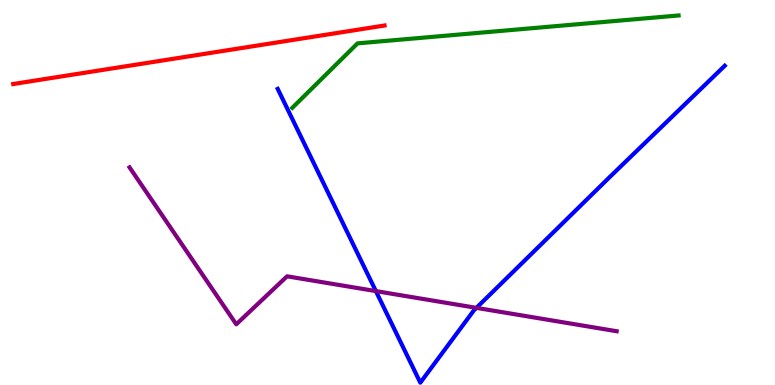[{'lines': ['blue', 'red'], 'intersections': []}, {'lines': ['green', 'red'], 'intersections': []}, {'lines': ['purple', 'red'], 'intersections': []}, {'lines': ['blue', 'green'], 'intersections': []}, {'lines': ['blue', 'purple'], 'intersections': [{'x': 4.85, 'y': 2.44}, {'x': 6.15, 'y': 2.0}]}, {'lines': ['green', 'purple'], 'intersections': []}]